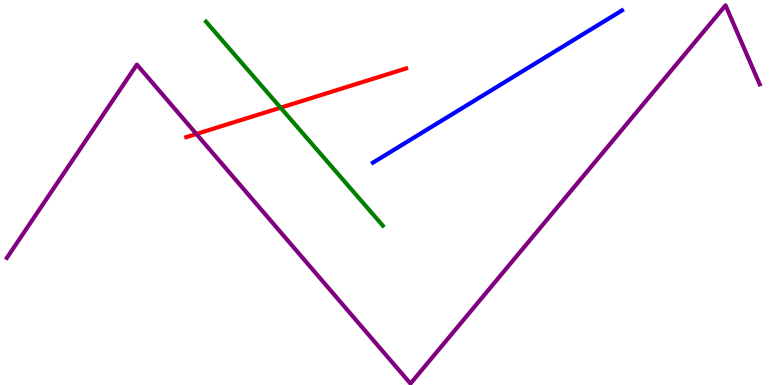[{'lines': ['blue', 'red'], 'intersections': []}, {'lines': ['green', 'red'], 'intersections': [{'x': 3.62, 'y': 7.2}]}, {'lines': ['purple', 'red'], 'intersections': [{'x': 2.53, 'y': 6.52}]}, {'lines': ['blue', 'green'], 'intersections': []}, {'lines': ['blue', 'purple'], 'intersections': []}, {'lines': ['green', 'purple'], 'intersections': []}]